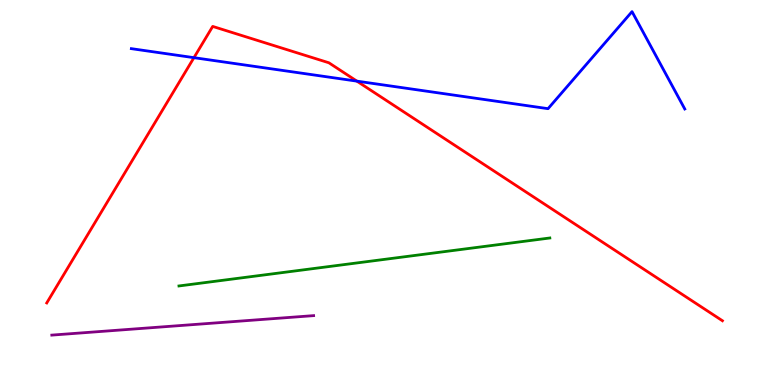[{'lines': ['blue', 'red'], 'intersections': [{'x': 2.5, 'y': 8.5}, {'x': 4.6, 'y': 7.89}]}, {'lines': ['green', 'red'], 'intersections': []}, {'lines': ['purple', 'red'], 'intersections': []}, {'lines': ['blue', 'green'], 'intersections': []}, {'lines': ['blue', 'purple'], 'intersections': []}, {'lines': ['green', 'purple'], 'intersections': []}]